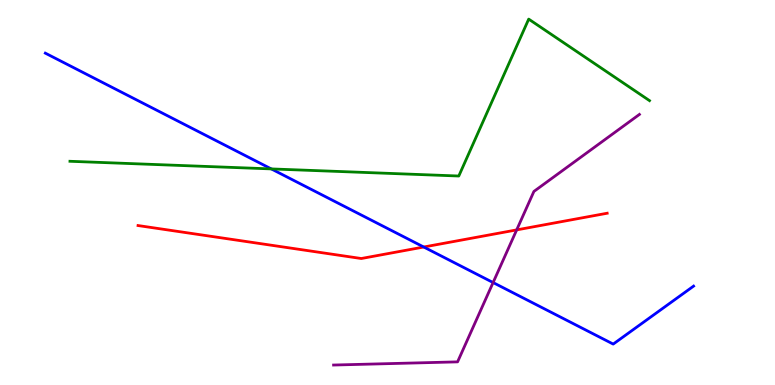[{'lines': ['blue', 'red'], 'intersections': [{'x': 5.47, 'y': 3.58}]}, {'lines': ['green', 'red'], 'intersections': []}, {'lines': ['purple', 'red'], 'intersections': [{'x': 6.67, 'y': 4.03}]}, {'lines': ['blue', 'green'], 'intersections': [{'x': 3.5, 'y': 5.61}]}, {'lines': ['blue', 'purple'], 'intersections': [{'x': 6.36, 'y': 2.66}]}, {'lines': ['green', 'purple'], 'intersections': []}]